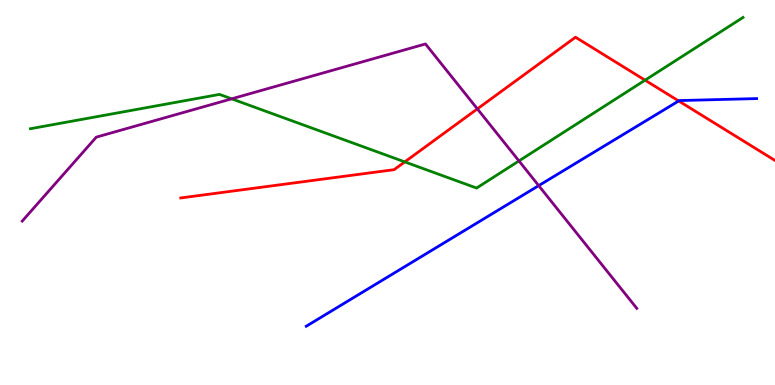[{'lines': ['blue', 'red'], 'intersections': [{'x': 8.76, 'y': 7.38}]}, {'lines': ['green', 'red'], 'intersections': [{'x': 5.22, 'y': 5.79}, {'x': 8.32, 'y': 7.92}]}, {'lines': ['purple', 'red'], 'intersections': [{'x': 6.16, 'y': 7.17}]}, {'lines': ['blue', 'green'], 'intersections': []}, {'lines': ['blue', 'purple'], 'intersections': [{'x': 6.95, 'y': 5.18}]}, {'lines': ['green', 'purple'], 'intersections': [{'x': 2.99, 'y': 7.43}, {'x': 6.7, 'y': 5.82}]}]